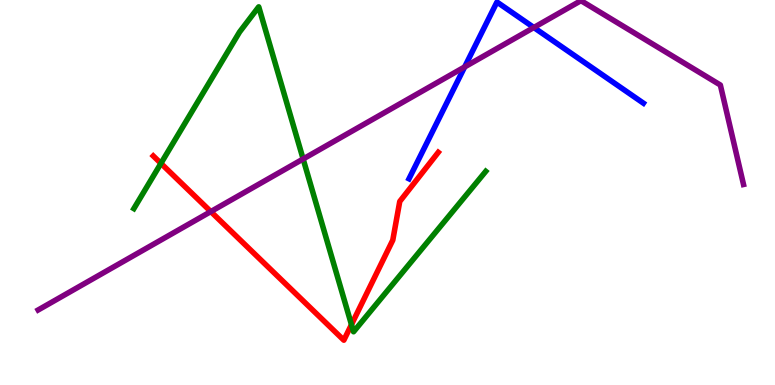[{'lines': ['blue', 'red'], 'intersections': []}, {'lines': ['green', 'red'], 'intersections': [{'x': 2.08, 'y': 5.76}, {'x': 4.53, 'y': 1.57}]}, {'lines': ['purple', 'red'], 'intersections': [{'x': 2.72, 'y': 4.5}]}, {'lines': ['blue', 'green'], 'intersections': []}, {'lines': ['blue', 'purple'], 'intersections': [{'x': 6.0, 'y': 8.26}, {'x': 6.89, 'y': 9.29}]}, {'lines': ['green', 'purple'], 'intersections': [{'x': 3.91, 'y': 5.87}]}]